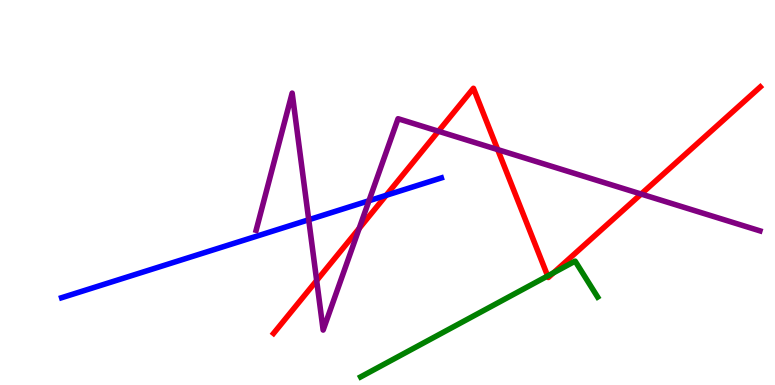[{'lines': ['blue', 'red'], 'intersections': [{'x': 4.98, 'y': 4.93}]}, {'lines': ['green', 'red'], 'intersections': [{'x': 7.07, 'y': 2.83}, {'x': 7.14, 'y': 2.91}]}, {'lines': ['purple', 'red'], 'intersections': [{'x': 4.09, 'y': 2.71}, {'x': 4.63, 'y': 4.07}, {'x': 5.66, 'y': 6.59}, {'x': 6.42, 'y': 6.11}, {'x': 8.27, 'y': 4.96}]}, {'lines': ['blue', 'green'], 'intersections': []}, {'lines': ['blue', 'purple'], 'intersections': [{'x': 3.98, 'y': 4.29}, {'x': 4.76, 'y': 4.79}]}, {'lines': ['green', 'purple'], 'intersections': []}]